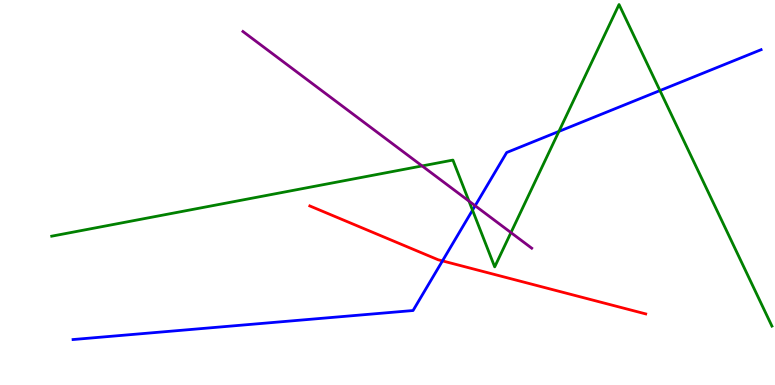[{'lines': ['blue', 'red'], 'intersections': [{'x': 5.71, 'y': 3.22}]}, {'lines': ['green', 'red'], 'intersections': []}, {'lines': ['purple', 'red'], 'intersections': []}, {'lines': ['blue', 'green'], 'intersections': [{'x': 6.1, 'y': 4.54}, {'x': 7.21, 'y': 6.59}, {'x': 8.52, 'y': 7.65}]}, {'lines': ['blue', 'purple'], 'intersections': [{'x': 6.13, 'y': 4.66}]}, {'lines': ['green', 'purple'], 'intersections': [{'x': 5.45, 'y': 5.69}, {'x': 6.05, 'y': 4.78}, {'x': 6.59, 'y': 3.96}]}]